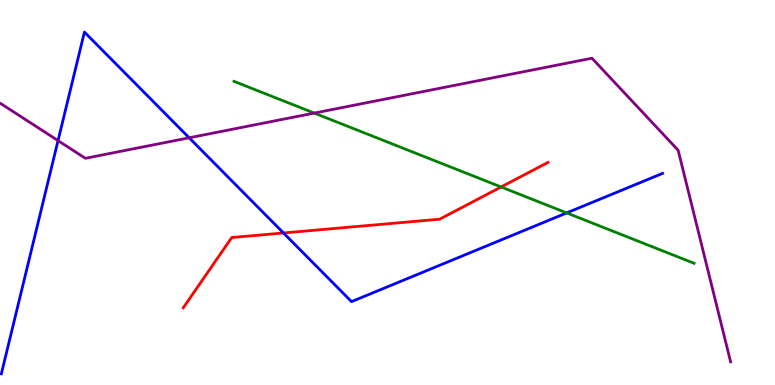[{'lines': ['blue', 'red'], 'intersections': [{'x': 3.66, 'y': 3.95}]}, {'lines': ['green', 'red'], 'intersections': [{'x': 6.47, 'y': 5.14}]}, {'lines': ['purple', 'red'], 'intersections': []}, {'lines': ['blue', 'green'], 'intersections': [{'x': 7.31, 'y': 4.47}]}, {'lines': ['blue', 'purple'], 'intersections': [{'x': 0.749, 'y': 6.35}, {'x': 2.44, 'y': 6.42}]}, {'lines': ['green', 'purple'], 'intersections': [{'x': 4.06, 'y': 7.06}]}]